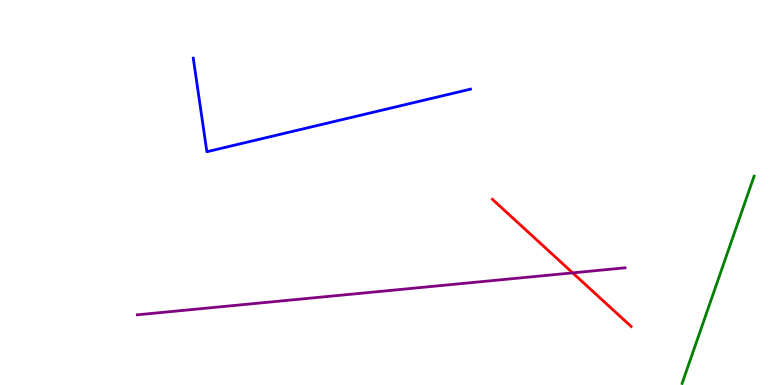[{'lines': ['blue', 'red'], 'intersections': []}, {'lines': ['green', 'red'], 'intersections': []}, {'lines': ['purple', 'red'], 'intersections': [{'x': 7.39, 'y': 2.91}]}, {'lines': ['blue', 'green'], 'intersections': []}, {'lines': ['blue', 'purple'], 'intersections': []}, {'lines': ['green', 'purple'], 'intersections': []}]